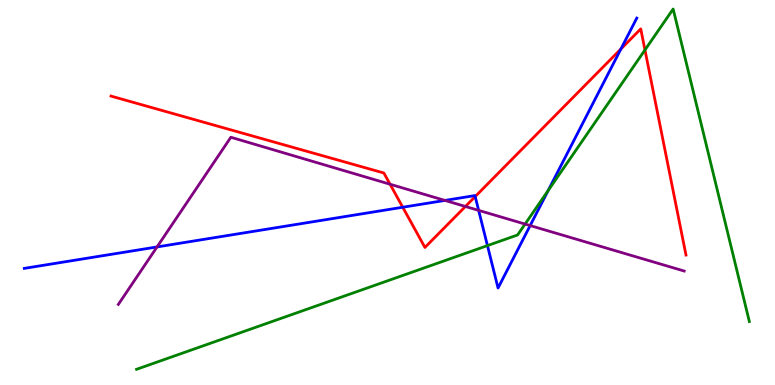[{'lines': ['blue', 'red'], 'intersections': [{'x': 5.2, 'y': 4.62}, {'x': 6.13, 'y': 4.89}, {'x': 8.01, 'y': 8.73}]}, {'lines': ['green', 'red'], 'intersections': [{'x': 8.32, 'y': 8.7}]}, {'lines': ['purple', 'red'], 'intersections': [{'x': 5.03, 'y': 5.21}, {'x': 6.01, 'y': 4.64}]}, {'lines': ['blue', 'green'], 'intersections': [{'x': 6.29, 'y': 3.62}, {'x': 7.07, 'y': 5.05}]}, {'lines': ['blue', 'purple'], 'intersections': [{'x': 2.03, 'y': 3.59}, {'x': 5.74, 'y': 4.79}, {'x': 6.18, 'y': 4.54}, {'x': 6.84, 'y': 4.14}]}, {'lines': ['green', 'purple'], 'intersections': [{'x': 6.78, 'y': 4.18}]}]